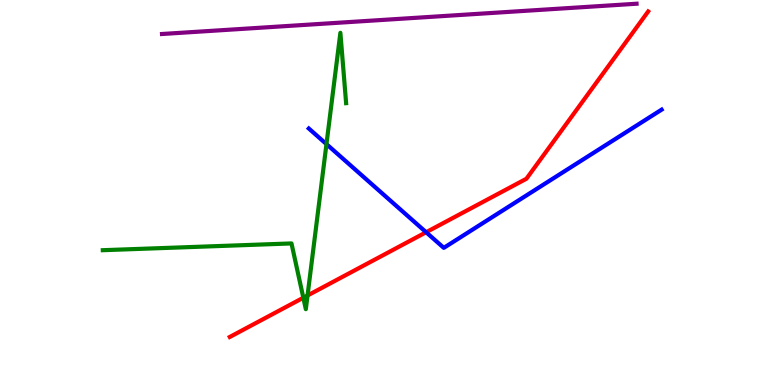[{'lines': ['blue', 'red'], 'intersections': [{'x': 5.5, 'y': 3.97}]}, {'lines': ['green', 'red'], 'intersections': [{'x': 3.91, 'y': 2.27}, {'x': 3.97, 'y': 2.33}]}, {'lines': ['purple', 'red'], 'intersections': []}, {'lines': ['blue', 'green'], 'intersections': [{'x': 4.21, 'y': 6.26}]}, {'lines': ['blue', 'purple'], 'intersections': []}, {'lines': ['green', 'purple'], 'intersections': []}]